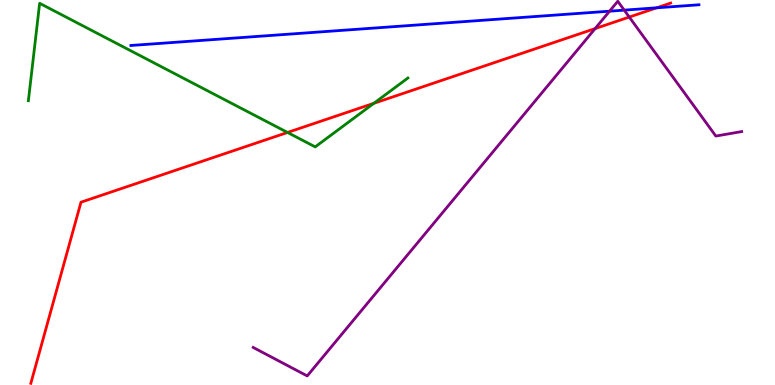[{'lines': ['blue', 'red'], 'intersections': [{'x': 8.47, 'y': 9.8}]}, {'lines': ['green', 'red'], 'intersections': [{'x': 3.71, 'y': 6.56}, {'x': 4.82, 'y': 7.32}]}, {'lines': ['purple', 'red'], 'intersections': [{'x': 7.68, 'y': 9.26}, {'x': 8.12, 'y': 9.56}]}, {'lines': ['blue', 'green'], 'intersections': []}, {'lines': ['blue', 'purple'], 'intersections': [{'x': 7.87, 'y': 9.71}, {'x': 8.05, 'y': 9.74}]}, {'lines': ['green', 'purple'], 'intersections': []}]